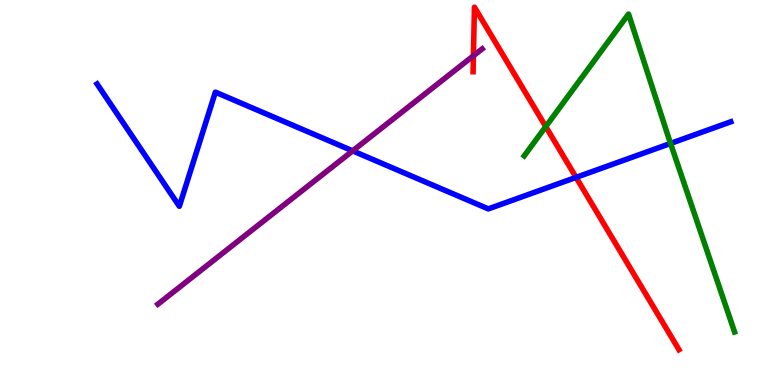[{'lines': ['blue', 'red'], 'intersections': [{'x': 7.43, 'y': 5.39}]}, {'lines': ['green', 'red'], 'intersections': [{'x': 7.04, 'y': 6.71}]}, {'lines': ['purple', 'red'], 'intersections': [{'x': 6.11, 'y': 8.55}]}, {'lines': ['blue', 'green'], 'intersections': [{'x': 8.65, 'y': 6.27}]}, {'lines': ['blue', 'purple'], 'intersections': [{'x': 4.55, 'y': 6.08}]}, {'lines': ['green', 'purple'], 'intersections': []}]